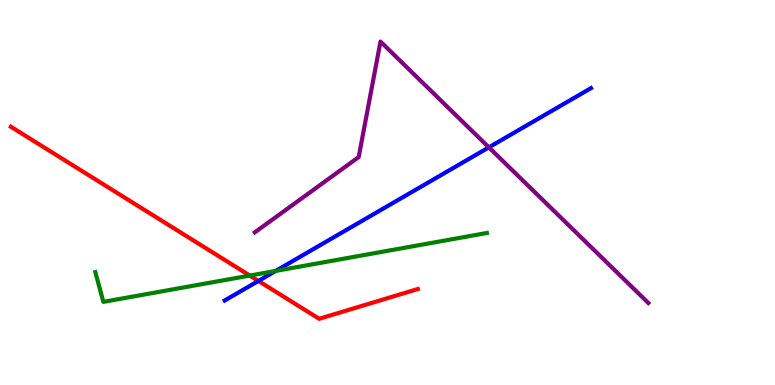[{'lines': ['blue', 'red'], 'intersections': [{'x': 3.33, 'y': 2.7}]}, {'lines': ['green', 'red'], 'intersections': [{'x': 3.22, 'y': 2.84}]}, {'lines': ['purple', 'red'], 'intersections': []}, {'lines': ['blue', 'green'], 'intersections': [{'x': 3.56, 'y': 2.96}]}, {'lines': ['blue', 'purple'], 'intersections': [{'x': 6.31, 'y': 6.17}]}, {'lines': ['green', 'purple'], 'intersections': []}]